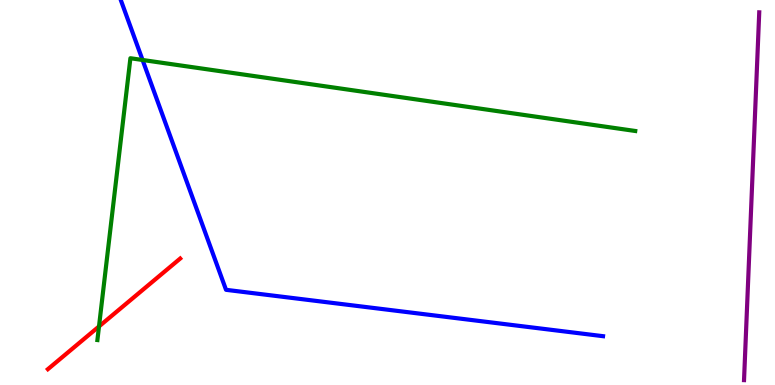[{'lines': ['blue', 'red'], 'intersections': []}, {'lines': ['green', 'red'], 'intersections': [{'x': 1.28, 'y': 1.52}]}, {'lines': ['purple', 'red'], 'intersections': []}, {'lines': ['blue', 'green'], 'intersections': [{'x': 1.84, 'y': 8.44}]}, {'lines': ['blue', 'purple'], 'intersections': []}, {'lines': ['green', 'purple'], 'intersections': []}]